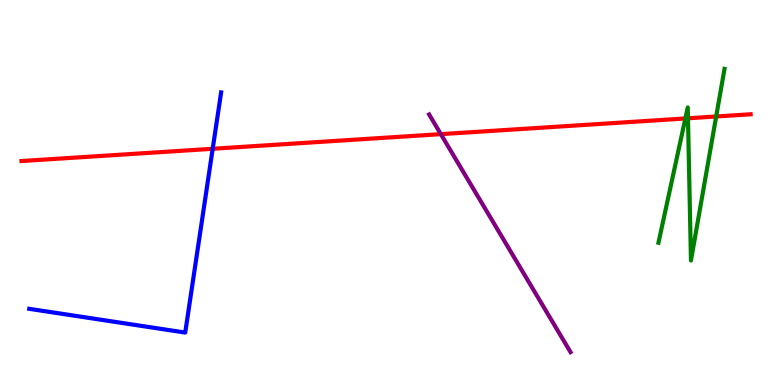[{'lines': ['blue', 'red'], 'intersections': [{'x': 2.74, 'y': 6.14}]}, {'lines': ['green', 'red'], 'intersections': [{'x': 8.84, 'y': 6.92}, {'x': 8.88, 'y': 6.93}, {'x': 9.24, 'y': 6.97}]}, {'lines': ['purple', 'red'], 'intersections': [{'x': 5.69, 'y': 6.52}]}, {'lines': ['blue', 'green'], 'intersections': []}, {'lines': ['blue', 'purple'], 'intersections': []}, {'lines': ['green', 'purple'], 'intersections': []}]